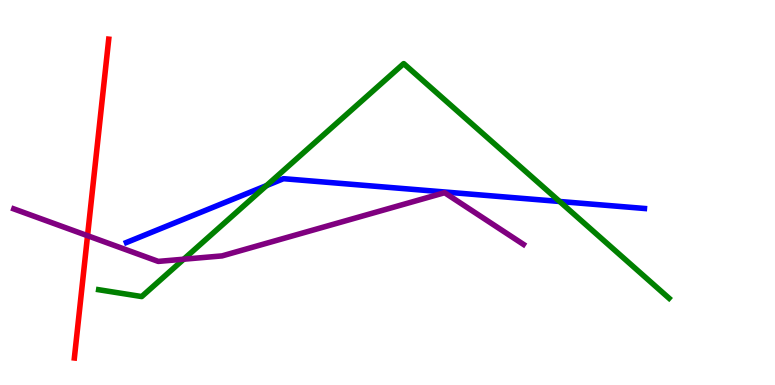[{'lines': ['blue', 'red'], 'intersections': []}, {'lines': ['green', 'red'], 'intersections': []}, {'lines': ['purple', 'red'], 'intersections': [{'x': 1.13, 'y': 3.88}]}, {'lines': ['blue', 'green'], 'intersections': [{'x': 3.44, 'y': 5.18}, {'x': 7.22, 'y': 4.77}]}, {'lines': ['blue', 'purple'], 'intersections': []}, {'lines': ['green', 'purple'], 'intersections': [{'x': 2.37, 'y': 3.27}]}]